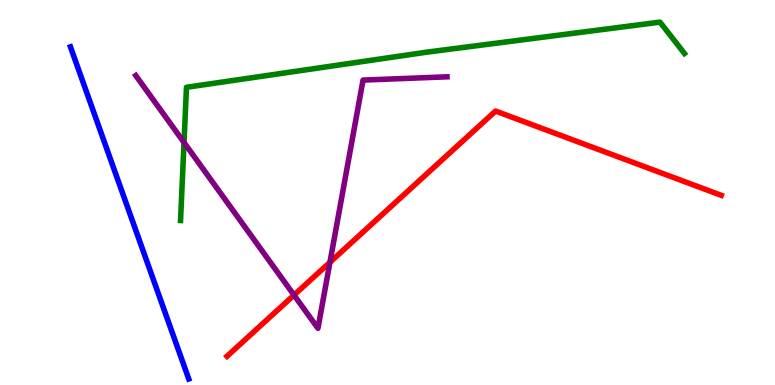[{'lines': ['blue', 'red'], 'intersections': []}, {'lines': ['green', 'red'], 'intersections': []}, {'lines': ['purple', 'red'], 'intersections': [{'x': 3.79, 'y': 2.34}, {'x': 4.26, 'y': 3.19}]}, {'lines': ['blue', 'green'], 'intersections': []}, {'lines': ['blue', 'purple'], 'intersections': []}, {'lines': ['green', 'purple'], 'intersections': [{'x': 2.37, 'y': 6.3}]}]